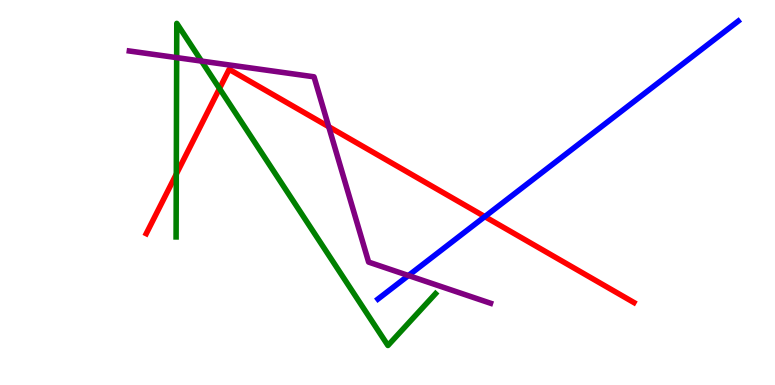[{'lines': ['blue', 'red'], 'intersections': [{'x': 6.26, 'y': 4.37}]}, {'lines': ['green', 'red'], 'intersections': [{'x': 2.27, 'y': 5.48}, {'x': 2.83, 'y': 7.7}]}, {'lines': ['purple', 'red'], 'intersections': [{'x': 4.24, 'y': 6.71}]}, {'lines': ['blue', 'green'], 'intersections': []}, {'lines': ['blue', 'purple'], 'intersections': [{'x': 5.27, 'y': 2.84}]}, {'lines': ['green', 'purple'], 'intersections': [{'x': 2.28, 'y': 8.5}, {'x': 2.6, 'y': 8.41}]}]